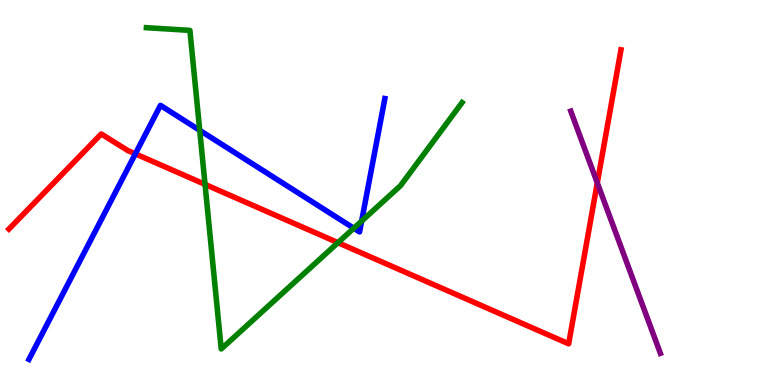[{'lines': ['blue', 'red'], 'intersections': [{'x': 1.75, 'y': 6.0}]}, {'lines': ['green', 'red'], 'intersections': [{'x': 2.65, 'y': 5.21}, {'x': 4.36, 'y': 3.7}]}, {'lines': ['purple', 'red'], 'intersections': [{'x': 7.71, 'y': 5.25}]}, {'lines': ['blue', 'green'], 'intersections': [{'x': 2.58, 'y': 6.62}, {'x': 4.57, 'y': 4.07}, {'x': 4.67, 'y': 4.26}]}, {'lines': ['blue', 'purple'], 'intersections': []}, {'lines': ['green', 'purple'], 'intersections': []}]